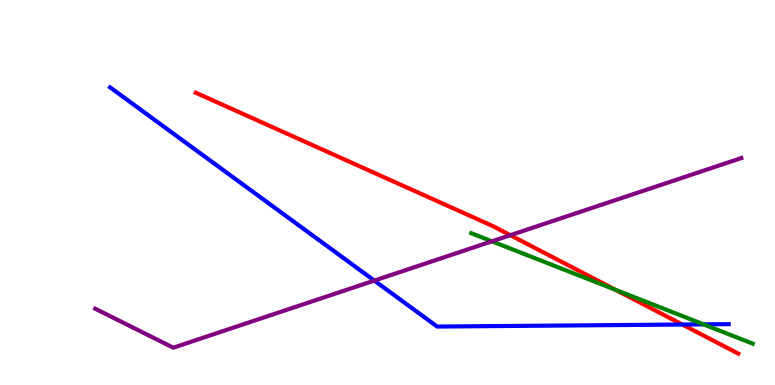[{'lines': ['blue', 'red'], 'intersections': [{'x': 8.8, 'y': 1.57}]}, {'lines': ['green', 'red'], 'intersections': [{'x': 7.94, 'y': 2.47}]}, {'lines': ['purple', 'red'], 'intersections': [{'x': 6.58, 'y': 3.89}]}, {'lines': ['blue', 'green'], 'intersections': [{'x': 9.08, 'y': 1.58}]}, {'lines': ['blue', 'purple'], 'intersections': [{'x': 4.83, 'y': 2.71}]}, {'lines': ['green', 'purple'], 'intersections': [{'x': 6.35, 'y': 3.73}]}]